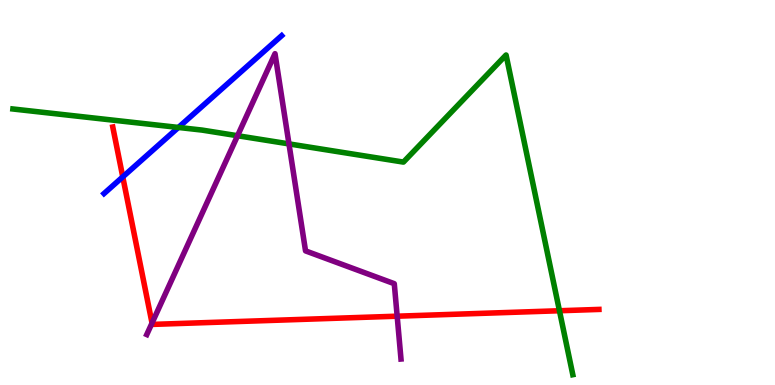[{'lines': ['blue', 'red'], 'intersections': [{'x': 1.58, 'y': 5.41}]}, {'lines': ['green', 'red'], 'intersections': [{'x': 7.22, 'y': 1.93}]}, {'lines': ['purple', 'red'], 'intersections': [{'x': 1.96, 'y': 1.61}, {'x': 5.12, 'y': 1.79}]}, {'lines': ['blue', 'green'], 'intersections': [{'x': 2.3, 'y': 6.69}]}, {'lines': ['blue', 'purple'], 'intersections': []}, {'lines': ['green', 'purple'], 'intersections': [{'x': 3.07, 'y': 6.47}, {'x': 3.73, 'y': 6.26}]}]